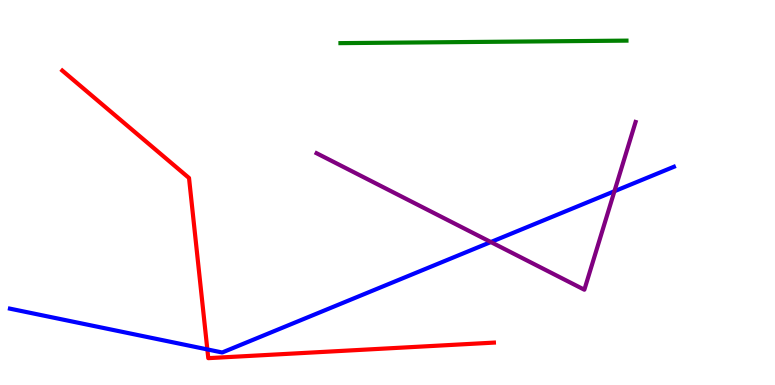[{'lines': ['blue', 'red'], 'intersections': [{'x': 2.68, 'y': 0.924}]}, {'lines': ['green', 'red'], 'intersections': []}, {'lines': ['purple', 'red'], 'intersections': []}, {'lines': ['blue', 'green'], 'intersections': []}, {'lines': ['blue', 'purple'], 'intersections': [{'x': 6.33, 'y': 3.71}, {'x': 7.93, 'y': 5.03}]}, {'lines': ['green', 'purple'], 'intersections': []}]